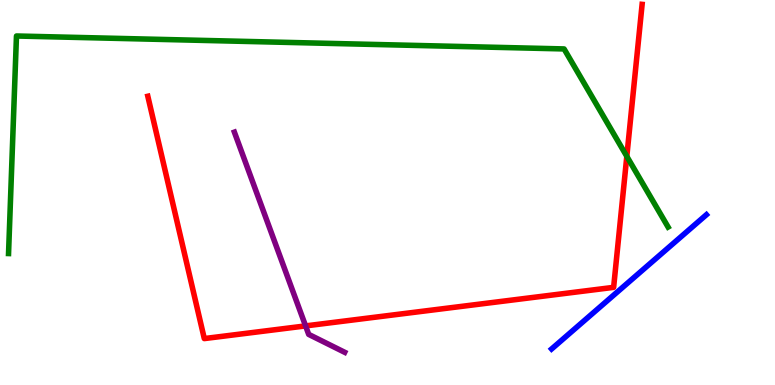[{'lines': ['blue', 'red'], 'intersections': []}, {'lines': ['green', 'red'], 'intersections': [{'x': 8.09, 'y': 5.94}]}, {'lines': ['purple', 'red'], 'intersections': [{'x': 3.94, 'y': 1.53}]}, {'lines': ['blue', 'green'], 'intersections': []}, {'lines': ['blue', 'purple'], 'intersections': []}, {'lines': ['green', 'purple'], 'intersections': []}]